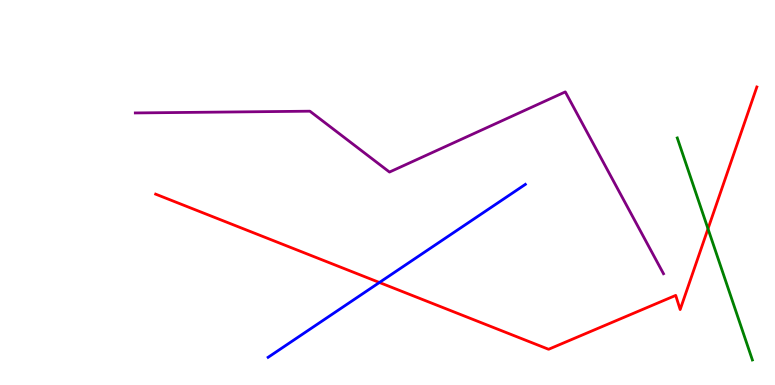[{'lines': ['blue', 'red'], 'intersections': [{'x': 4.9, 'y': 2.66}]}, {'lines': ['green', 'red'], 'intersections': [{'x': 9.14, 'y': 4.06}]}, {'lines': ['purple', 'red'], 'intersections': []}, {'lines': ['blue', 'green'], 'intersections': []}, {'lines': ['blue', 'purple'], 'intersections': []}, {'lines': ['green', 'purple'], 'intersections': []}]